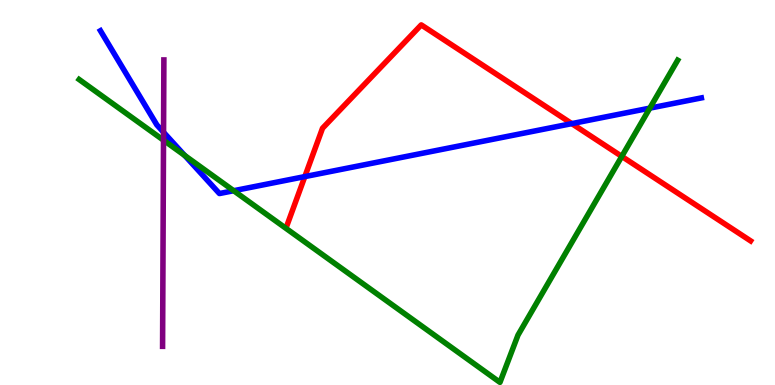[{'lines': ['blue', 'red'], 'intersections': [{'x': 3.93, 'y': 5.41}, {'x': 7.38, 'y': 6.79}]}, {'lines': ['green', 'red'], 'intersections': [{'x': 8.02, 'y': 5.94}]}, {'lines': ['purple', 'red'], 'intersections': []}, {'lines': ['blue', 'green'], 'intersections': [{'x': 2.38, 'y': 5.96}, {'x': 3.02, 'y': 5.05}, {'x': 8.38, 'y': 7.19}]}, {'lines': ['blue', 'purple'], 'intersections': [{'x': 2.11, 'y': 6.56}]}, {'lines': ['green', 'purple'], 'intersections': [{'x': 2.11, 'y': 6.36}]}]